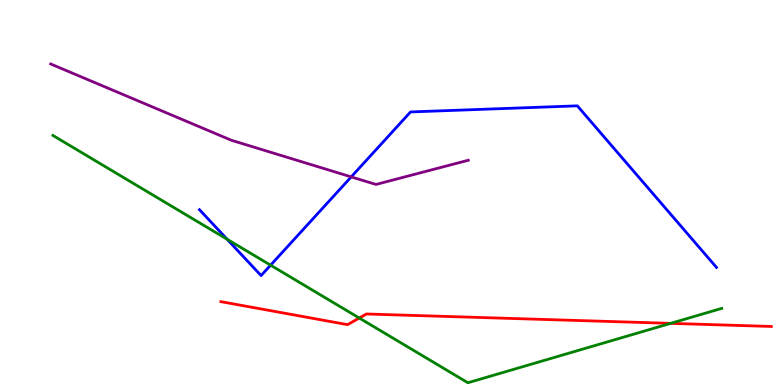[{'lines': ['blue', 'red'], 'intersections': []}, {'lines': ['green', 'red'], 'intersections': [{'x': 4.64, 'y': 1.74}, {'x': 8.65, 'y': 1.6}]}, {'lines': ['purple', 'red'], 'intersections': []}, {'lines': ['blue', 'green'], 'intersections': [{'x': 2.93, 'y': 3.78}, {'x': 3.49, 'y': 3.11}]}, {'lines': ['blue', 'purple'], 'intersections': [{'x': 4.53, 'y': 5.41}]}, {'lines': ['green', 'purple'], 'intersections': []}]